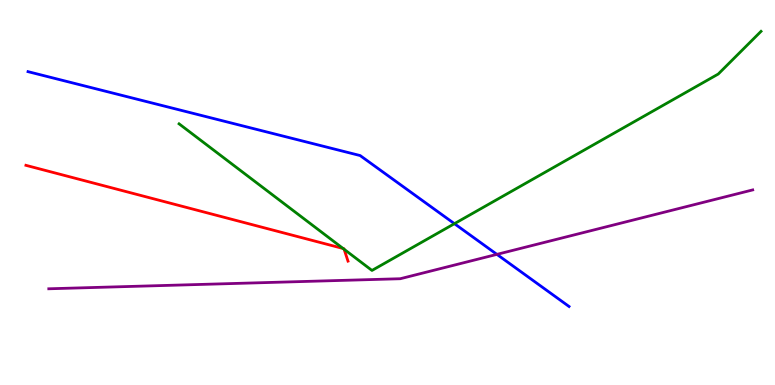[{'lines': ['blue', 'red'], 'intersections': []}, {'lines': ['green', 'red'], 'intersections': [{'x': 4.43, 'y': 3.55}, {'x': 4.44, 'y': 3.53}]}, {'lines': ['purple', 'red'], 'intersections': []}, {'lines': ['blue', 'green'], 'intersections': [{'x': 5.86, 'y': 4.19}]}, {'lines': ['blue', 'purple'], 'intersections': [{'x': 6.41, 'y': 3.39}]}, {'lines': ['green', 'purple'], 'intersections': []}]